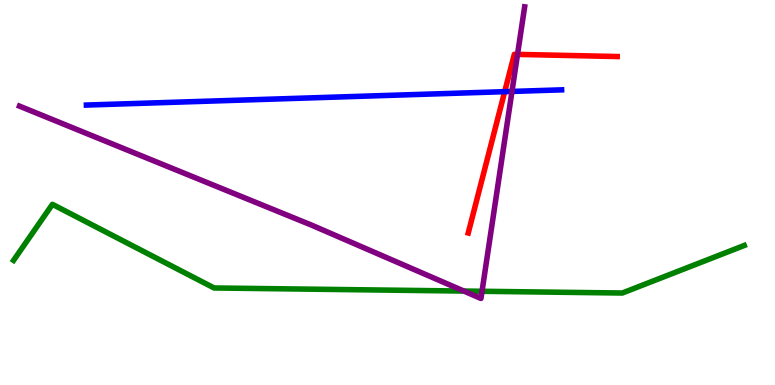[{'lines': ['blue', 'red'], 'intersections': [{'x': 6.51, 'y': 7.62}]}, {'lines': ['green', 'red'], 'intersections': []}, {'lines': ['purple', 'red'], 'intersections': [{'x': 6.68, 'y': 8.59}]}, {'lines': ['blue', 'green'], 'intersections': []}, {'lines': ['blue', 'purple'], 'intersections': [{'x': 6.61, 'y': 7.62}]}, {'lines': ['green', 'purple'], 'intersections': [{'x': 5.99, 'y': 2.44}, {'x': 6.22, 'y': 2.43}]}]